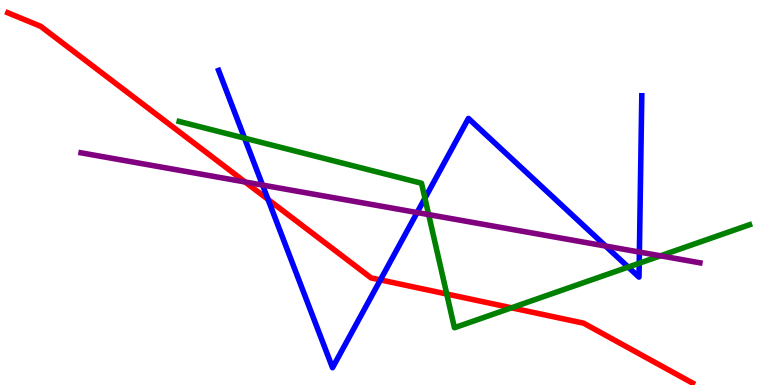[{'lines': ['blue', 'red'], 'intersections': [{'x': 3.46, 'y': 4.82}, {'x': 4.91, 'y': 2.73}]}, {'lines': ['green', 'red'], 'intersections': [{'x': 5.76, 'y': 2.36}, {'x': 6.6, 'y': 2.0}]}, {'lines': ['purple', 'red'], 'intersections': [{'x': 3.16, 'y': 5.27}]}, {'lines': ['blue', 'green'], 'intersections': [{'x': 3.16, 'y': 6.41}, {'x': 5.48, 'y': 4.85}, {'x': 8.11, 'y': 3.06}, {'x': 8.25, 'y': 3.16}]}, {'lines': ['blue', 'purple'], 'intersections': [{'x': 3.39, 'y': 5.19}, {'x': 5.38, 'y': 4.48}, {'x': 7.81, 'y': 3.61}, {'x': 8.25, 'y': 3.45}]}, {'lines': ['green', 'purple'], 'intersections': [{'x': 5.53, 'y': 4.43}, {'x': 8.52, 'y': 3.36}]}]